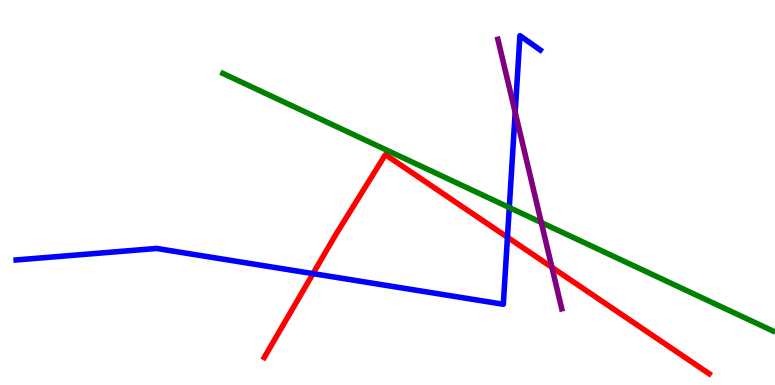[{'lines': ['blue', 'red'], 'intersections': [{'x': 4.04, 'y': 2.89}, {'x': 6.55, 'y': 3.84}]}, {'lines': ['green', 'red'], 'intersections': []}, {'lines': ['purple', 'red'], 'intersections': [{'x': 7.12, 'y': 3.06}]}, {'lines': ['blue', 'green'], 'intersections': [{'x': 6.57, 'y': 4.61}]}, {'lines': ['blue', 'purple'], 'intersections': [{'x': 6.65, 'y': 7.08}]}, {'lines': ['green', 'purple'], 'intersections': [{'x': 6.98, 'y': 4.22}]}]